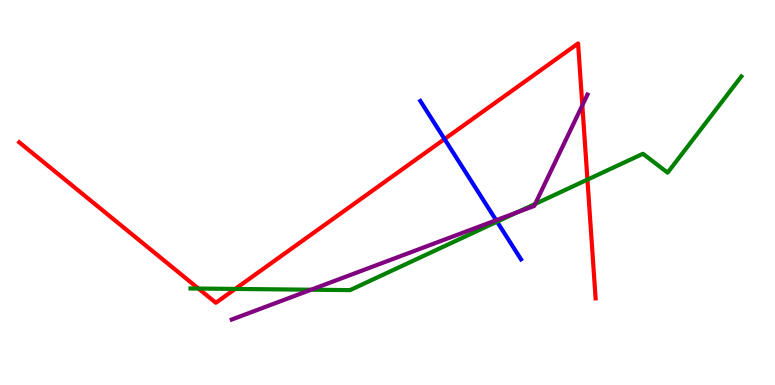[{'lines': ['blue', 'red'], 'intersections': [{'x': 5.74, 'y': 6.39}]}, {'lines': ['green', 'red'], 'intersections': [{'x': 2.56, 'y': 2.51}, {'x': 3.04, 'y': 2.5}, {'x': 7.58, 'y': 5.33}]}, {'lines': ['purple', 'red'], 'intersections': [{'x': 7.51, 'y': 7.26}]}, {'lines': ['blue', 'green'], 'intersections': [{'x': 6.41, 'y': 4.24}]}, {'lines': ['blue', 'purple'], 'intersections': [{'x': 6.4, 'y': 4.28}]}, {'lines': ['green', 'purple'], 'intersections': [{'x': 4.01, 'y': 2.47}, {'x': 6.67, 'y': 4.48}, {'x': 6.91, 'y': 4.7}]}]